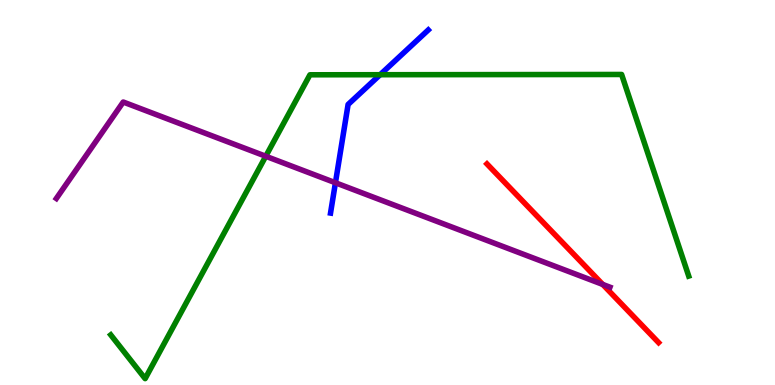[{'lines': ['blue', 'red'], 'intersections': []}, {'lines': ['green', 'red'], 'intersections': []}, {'lines': ['purple', 'red'], 'intersections': [{'x': 7.78, 'y': 2.61}]}, {'lines': ['blue', 'green'], 'intersections': [{'x': 4.9, 'y': 8.06}]}, {'lines': ['blue', 'purple'], 'intersections': [{'x': 4.33, 'y': 5.25}]}, {'lines': ['green', 'purple'], 'intersections': [{'x': 3.43, 'y': 5.94}]}]